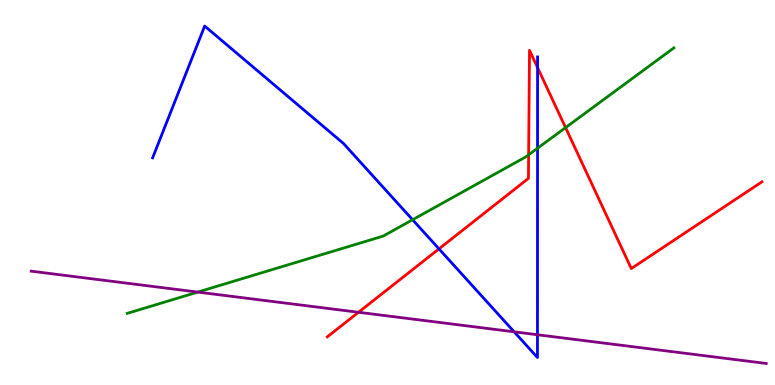[{'lines': ['blue', 'red'], 'intersections': [{'x': 5.66, 'y': 3.54}, {'x': 6.94, 'y': 8.24}]}, {'lines': ['green', 'red'], 'intersections': [{'x': 6.82, 'y': 5.98}, {'x': 7.3, 'y': 6.69}]}, {'lines': ['purple', 'red'], 'intersections': [{'x': 4.63, 'y': 1.89}]}, {'lines': ['blue', 'green'], 'intersections': [{'x': 5.32, 'y': 4.29}, {'x': 6.94, 'y': 6.15}]}, {'lines': ['blue', 'purple'], 'intersections': [{'x': 6.63, 'y': 1.38}, {'x': 6.94, 'y': 1.31}]}, {'lines': ['green', 'purple'], 'intersections': [{'x': 2.55, 'y': 2.41}]}]